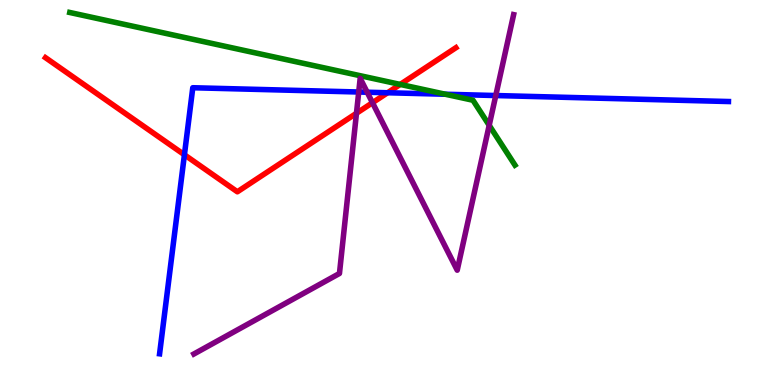[{'lines': ['blue', 'red'], 'intersections': [{'x': 2.38, 'y': 5.98}, {'x': 5.0, 'y': 7.59}]}, {'lines': ['green', 'red'], 'intersections': [{'x': 5.16, 'y': 7.81}]}, {'lines': ['purple', 'red'], 'intersections': [{'x': 4.6, 'y': 7.06}, {'x': 4.81, 'y': 7.33}]}, {'lines': ['blue', 'green'], 'intersections': [{'x': 5.75, 'y': 7.55}]}, {'lines': ['blue', 'purple'], 'intersections': [{'x': 4.63, 'y': 7.61}, {'x': 4.74, 'y': 7.6}, {'x': 6.4, 'y': 7.52}]}, {'lines': ['green', 'purple'], 'intersections': [{'x': 6.31, 'y': 6.75}]}]